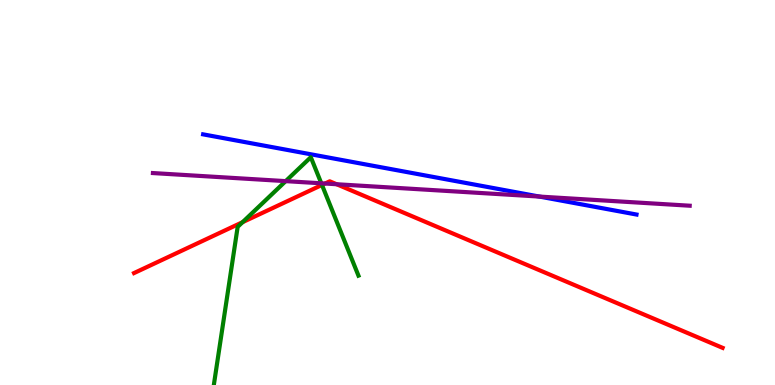[{'lines': ['blue', 'red'], 'intersections': []}, {'lines': ['green', 'red'], 'intersections': [{'x': 3.13, 'y': 4.23}, {'x': 4.15, 'y': 5.2}]}, {'lines': ['purple', 'red'], 'intersections': [{'x': 4.19, 'y': 5.23}, {'x': 4.34, 'y': 5.21}]}, {'lines': ['blue', 'green'], 'intersections': []}, {'lines': ['blue', 'purple'], 'intersections': [{'x': 6.96, 'y': 4.89}]}, {'lines': ['green', 'purple'], 'intersections': [{'x': 3.69, 'y': 5.3}, {'x': 4.15, 'y': 5.24}]}]